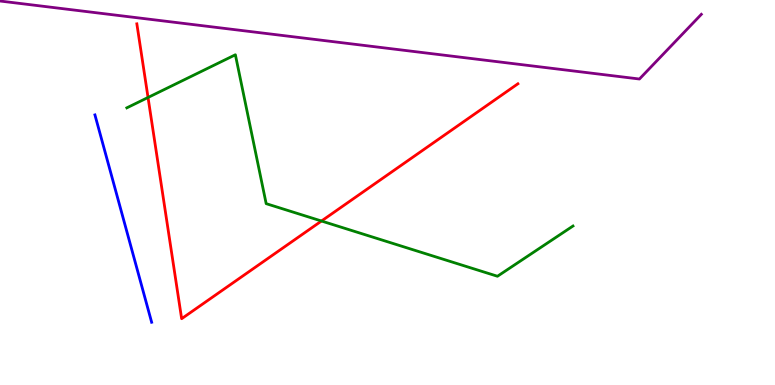[{'lines': ['blue', 'red'], 'intersections': []}, {'lines': ['green', 'red'], 'intersections': [{'x': 1.91, 'y': 7.47}, {'x': 4.15, 'y': 4.26}]}, {'lines': ['purple', 'red'], 'intersections': []}, {'lines': ['blue', 'green'], 'intersections': []}, {'lines': ['blue', 'purple'], 'intersections': []}, {'lines': ['green', 'purple'], 'intersections': []}]